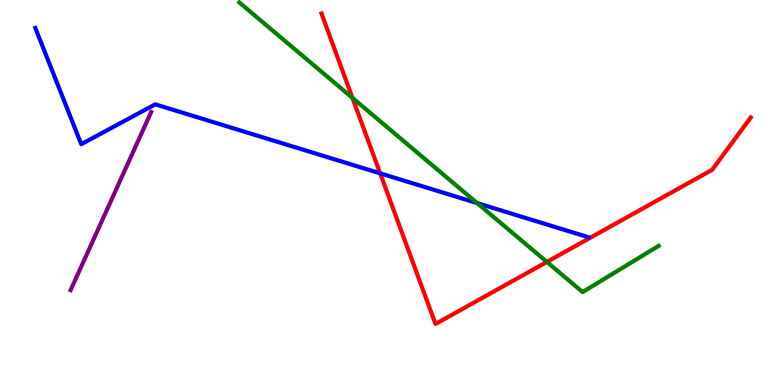[{'lines': ['blue', 'red'], 'intersections': [{'x': 4.91, 'y': 5.5}]}, {'lines': ['green', 'red'], 'intersections': [{'x': 4.55, 'y': 7.46}, {'x': 7.06, 'y': 3.2}]}, {'lines': ['purple', 'red'], 'intersections': []}, {'lines': ['blue', 'green'], 'intersections': [{'x': 6.16, 'y': 4.72}]}, {'lines': ['blue', 'purple'], 'intersections': []}, {'lines': ['green', 'purple'], 'intersections': []}]